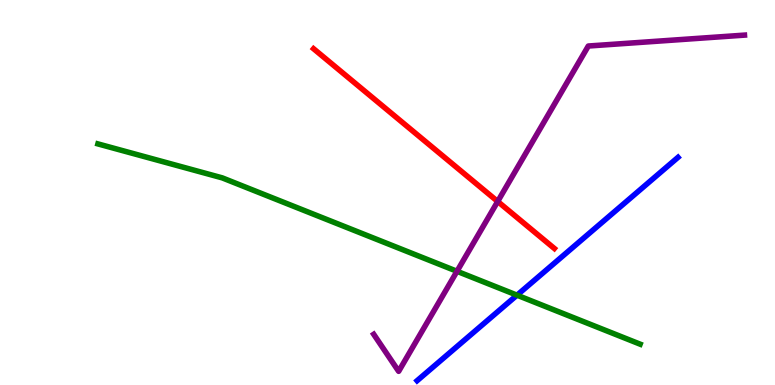[{'lines': ['blue', 'red'], 'intersections': []}, {'lines': ['green', 'red'], 'intersections': []}, {'lines': ['purple', 'red'], 'intersections': [{'x': 6.42, 'y': 4.77}]}, {'lines': ['blue', 'green'], 'intersections': [{'x': 6.67, 'y': 2.33}]}, {'lines': ['blue', 'purple'], 'intersections': []}, {'lines': ['green', 'purple'], 'intersections': [{'x': 5.9, 'y': 2.95}]}]